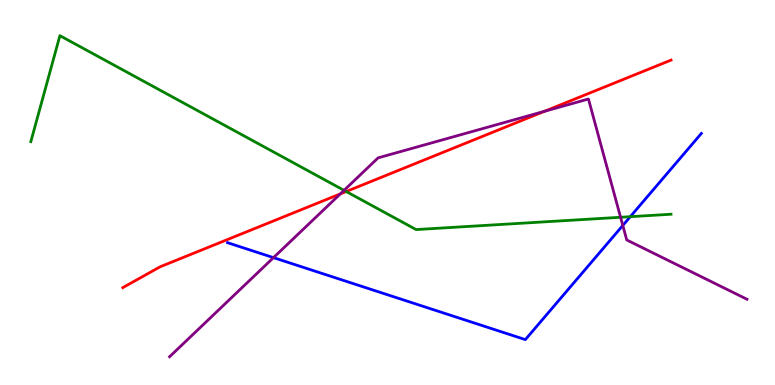[{'lines': ['blue', 'red'], 'intersections': []}, {'lines': ['green', 'red'], 'intersections': [{'x': 4.47, 'y': 5.03}]}, {'lines': ['purple', 'red'], 'intersections': [{'x': 4.39, 'y': 4.96}, {'x': 7.03, 'y': 7.11}]}, {'lines': ['blue', 'green'], 'intersections': [{'x': 8.13, 'y': 4.37}]}, {'lines': ['blue', 'purple'], 'intersections': [{'x': 3.53, 'y': 3.31}, {'x': 8.04, 'y': 4.14}]}, {'lines': ['green', 'purple'], 'intersections': [{'x': 4.44, 'y': 5.06}, {'x': 8.01, 'y': 4.36}]}]